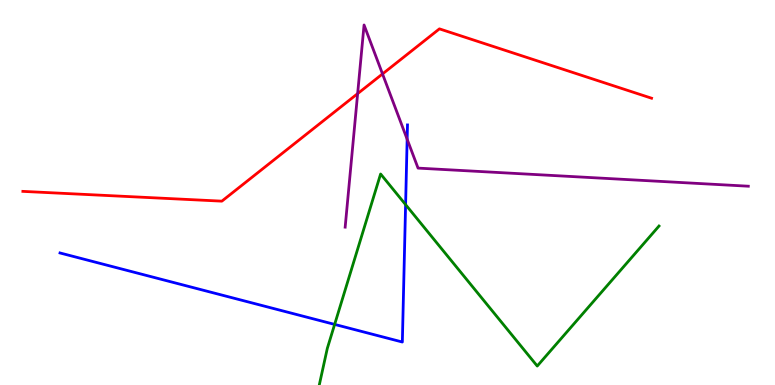[{'lines': ['blue', 'red'], 'intersections': []}, {'lines': ['green', 'red'], 'intersections': []}, {'lines': ['purple', 'red'], 'intersections': [{'x': 4.61, 'y': 7.57}, {'x': 4.94, 'y': 8.08}]}, {'lines': ['blue', 'green'], 'intersections': [{'x': 4.32, 'y': 1.57}, {'x': 5.23, 'y': 4.69}]}, {'lines': ['blue', 'purple'], 'intersections': [{'x': 5.25, 'y': 6.38}]}, {'lines': ['green', 'purple'], 'intersections': []}]